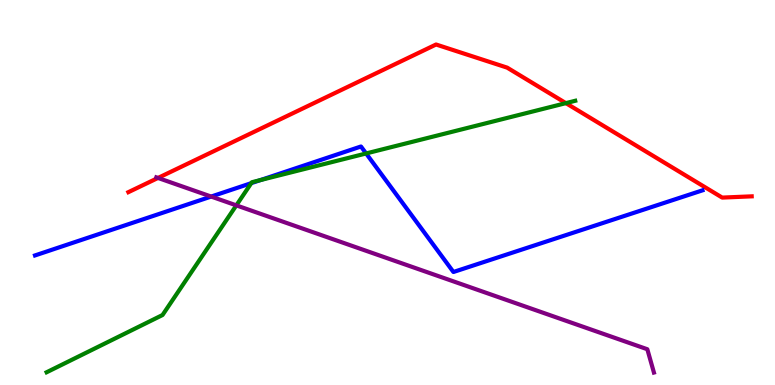[{'lines': ['blue', 'red'], 'intersections': []}, {'lines': ['green', 'red'], 'intersections': [{'x': 7.3, 'y': 7.32}]}, {'lines': ['purple', 'red'], 'intersections': [{'x': 2.04, 'y': 5.38}]}, {'lines': ['blue', 'green'], 'intersections': [{'x': 3.24, 'y': 5.24}, {'x': 3.36, 'y': 5.32}, {'x': 4.72, 'y': 6.01}]}, {'lines': ['blue', 'purple'], 'intersections': [{'x': 2.72, 'y': 4.89}]}, {'lines': ['green', 'purple'], 'intersections': [{'x': 3.05, 'y': 4.67}]}]